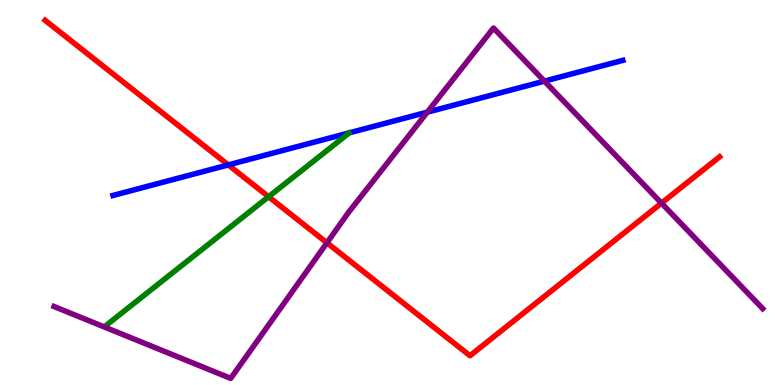[{'lines': ['blue', 'red'], 'intersections': [{'x': 2.95, 'y': 5.72}]}, {'lines': ['green', 'red'], 'intersections': [{'x': 3.47, 'y': 4.89}]}, {'lines': ['purple', 'red'], 'intersections': [{'x': 4.22, 'y': 3.69}, {'x': 8.54, 'y': 4.72}]}, {'lines': ['blue', 'green'], 'intersections': []}, {'lines': ['blue', 'purple'], 'intersections': [{'x': 5.51, 'y': 7.09}, {'x': 7.02, 'y': 7.89}]}, {'lines': ['green', 'purple'], 'intersections': []}]